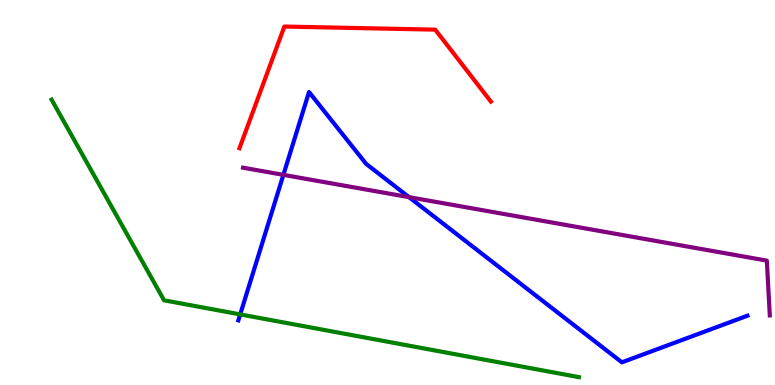[{'lines': ['blue', 'red'], 'intersections': []}, {'lines': ['green', 'red'], 'intersections': []}, {'lines': ['purple', 'red'], 'intersections': []}, {'lines': ['blue', 'green'], 'intersections': [{'x': 3.1, 'y': 1.83}]}, {'lines': ['blue', 'purple'], 'intersections': [{'x': 3.66, 'y': 5.46}, {'x': 5.28, 'y': 4.88}]}, {'lines': ['green', 'purple'], 'intersections': []}]